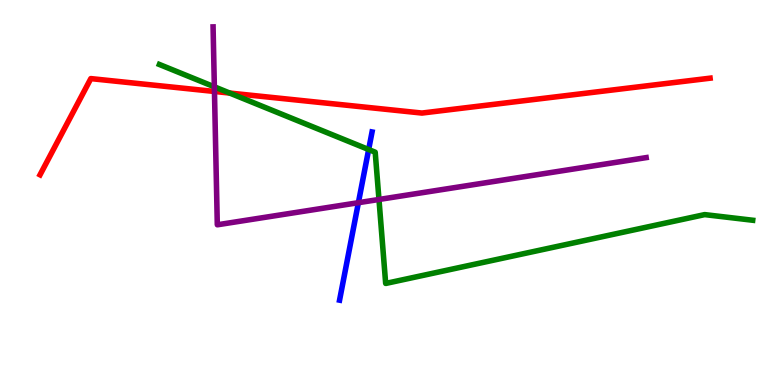[{'lines': ['blue', 'red'], 'intersections': []}, {'lines': ['green', 'red'], 'intersections': [{'x': 2.96, 'y': 7.58}]}, {'lines': ['purple', 'red'], 'intersections': [{'x': 2.77, 'y': 7.62}]}, {'lines': ['blue', 'green'], 'intersections': [{'x': 4.76, 'y': 6.12}]}, {'lines': ['blue', 'purple'], 'intersections': [{'x': 4.62, 'y': 4.74}]}, {'lines': ['green', 'purple'], 'intersections': [{'x': 2.77, 'y': 7.75}, {'x': 4.89, 'y': 4.82}]}]